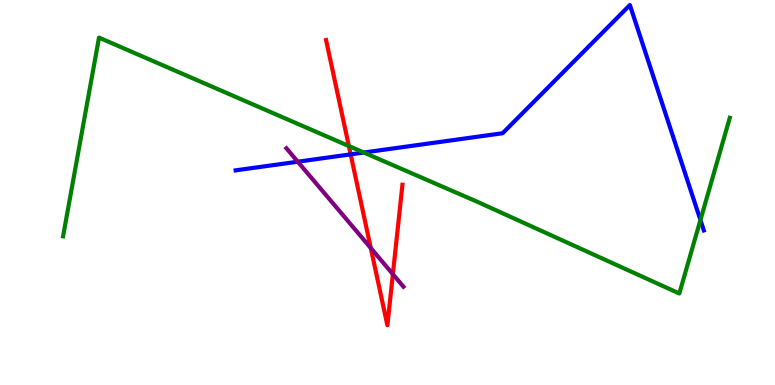[{'lines': ['blue', 'red'], 'intersections': [{'x': 4.52, 'y': 5.99}]}, {'lines': ['green', 'red'], 'intersections': [{'x': 4.5, 'y': 6.21}]}, {'lines': ['purple', 'red'], 'intersections': [{'x': 4.78, 'y': 3.56}, {'x': 5.07, 'y': 2.88}]}, {'lines': ['blue', 'green'], 'intersections': [{'x': 4.69, 'y': 6.04}, {'x': 9.04, 'y': 4.29}]}, {'lines': ['blue', 'purple'], 'intersections': [{'x': 3.84, 'y': 5.8}]}, {'lines': ['green', 'purple'], 'intersections': []}]